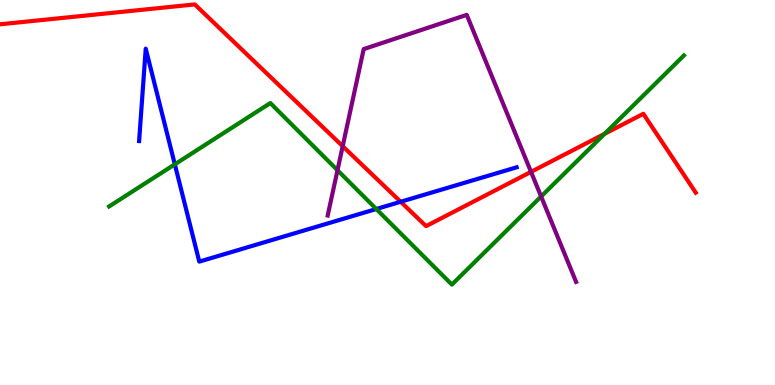[{'lines': ['blue', 'red'], 'intersections': [{'x': 5.17, 'y': 4.76}]}, {'lines': ['green', 'red'], 'intersections': [{'x': 7.8, 'y': 6.52}]}, {'lines': ['purple', 'red'], 'intersections': [{'x': 4.42, 'y': 6.2}, {'x': 6.85, 'y': 5.54}]}, {'lines': ['blue', 'green'], 'intersections': [{'x': 2.26, 'y': 5.73}, {'x': 4.86, 'y': 4.57}]}, {'lines': ['blue', 'purple'], 'intersections': []}, {'lines': ['green', 'purple'], 'intersections': [{'x': 4.35, 'y': 5.58}, {'x': 6.98, 'y': 4.9}]}]